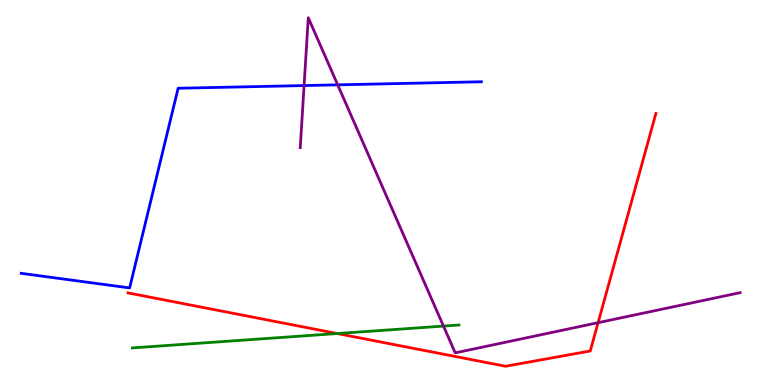[{'lines': ['blue', 'red'], 'intersections': []}, {'lines': ['green', 'red'], 'intersections': [{'x': 4.35, 'y': 1.34}]}, {'lines': ['purple', 'red'], 'intersections': [{'x': 7.72, 'y': 1.62}]}, {'lines': ['blue', 'green'], 'intersections': []}, {'lines': ['blue', 'purple'], 'intersections': [{'x': 3.92, 'y': 7.78}, {'x': 4.36, 'y': 7.8}]}, {'lines': ['green', 'purple'], 'intersections': [{'x': 5.72, 'y': 1.53}]}]